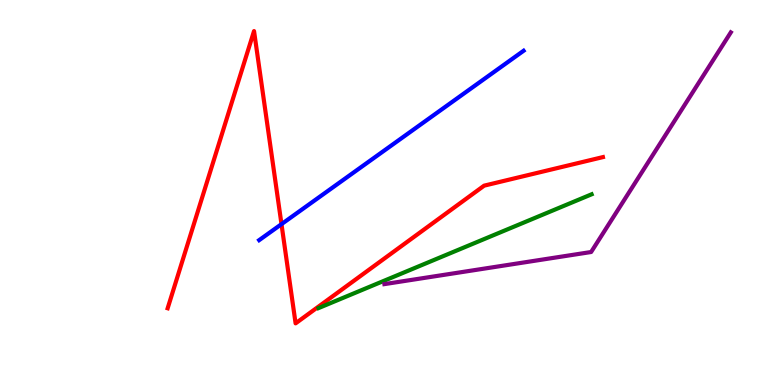[{'lines': ['blue', 'red'], 'intersections': [{'x': 3.63, 'y': 4.18}]}, {'lines': ['green', 'red'], 'intersections': []}, {'lines': ['purple', 'red'], 'intersections': []}, {'lines': ['blue', 'green'], 'intersections': []}, {'lines': ['blue', 'purple'], 'intersections': []}, {'lines': ['green', 'purple'], 'intersections': []}]